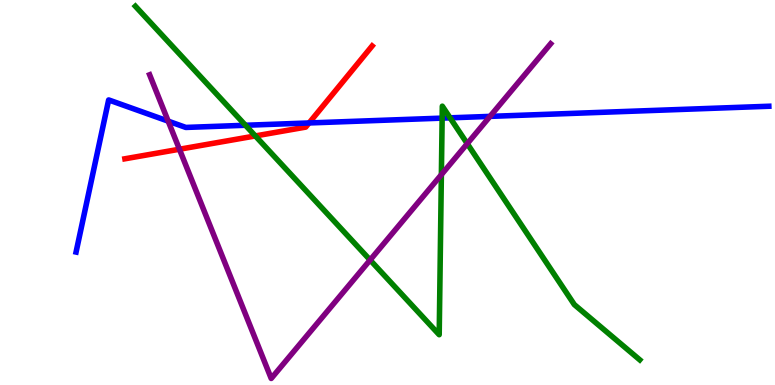[{'lines': ['blue', 'red'], 'intersections': [{'x': 3.99, 'y': 6.81}]}, {'lines': ['green', 'red'], 'intersections': [{'x': 3.29, 'y': 6.47}]}, {'lines': ['purple', 'red'], 'intersections': [{'x': 2.32, 'y': 6.12}]}, {'lines': ['blue', 'green'], 'intersections': [{'x': 3.17, 'y': 6.75}, {'x': 5.71, 'y': 6.93}, {'x': 5.81, 'y': 6.94}]}, {'lines': ['blue', 'purple'], 'intersections': [{'x': 2.17, 'y': 6.85}, {'x': 6.32, 'y': 6.98}]}, {'lines': ['green', 'purple'], 'intersections': [{'x': 4.78, 'y': 3.25}, {'x': 5.7, 'y': 5.46}, {'x': 6.03, 'y': 6.27}]}]